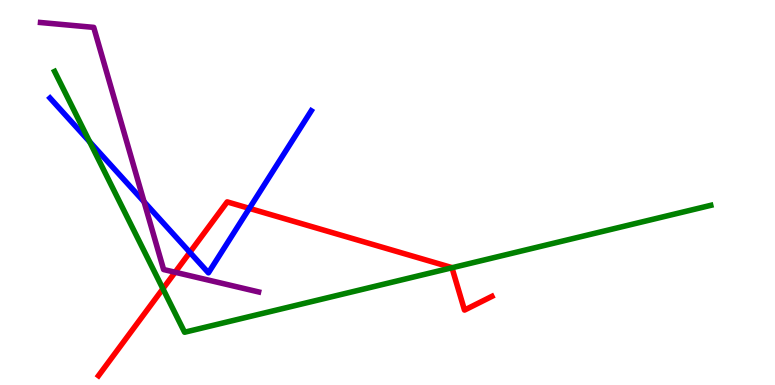[{'lines': ['blue', 'red'], 'intersections': [{'x': 2.45, 'y': 3.45}, {'x': 3.22, 'y': 4.59}]}, {'lines': ['green', 'red'], 'intersections': [{'x': 2.1, 'y': 2.5}, {'x': 5.83, 'y': 3.05}]}, {'lines': ['purple', 'red'], 'intersections': [{'x': 2.26, 'y': 2.93}]}, {'lines': ['blue', 'green'], 'intersections': [{'x': 1.16, 'y': 6.32}]}, {'lines': ['blue', 'purple'], 'intersections': [{'x': 1.86, 'y': 4.76}]}, {'lines': ['green', 'purple'], 'intersections': []}]